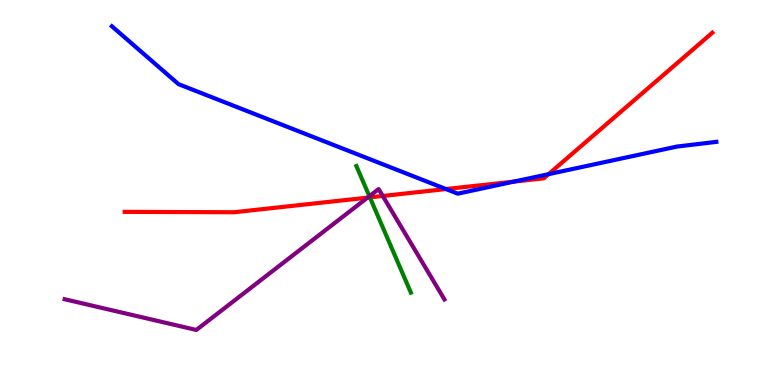[{'lines': ['blue', 'red'], 'intersections': [{'x': 5.75, 'y': 5.09}, {'x': 6.63, 'y': 5.28}, {'x': 7.08, 'y': 5.48}]}, {'lines': ['green', 'red'], 'intersections': [{'x': 4.77, 'y': 4.87}]}, {'lines': ['purple', 'red'], 'intersections': [{'x': 4.74, 'y': 4.87}, {'x': 4.94, 'y': 4.91}]}, {'lines': ['blue', 'green'], 'intersections': []}, {'lines': ['blue', 'purple'], 'intersections': []}, {'lines': ['green', 'purple'], 'intersections': [{'x': 4.77, 'y': 4.9}]}]